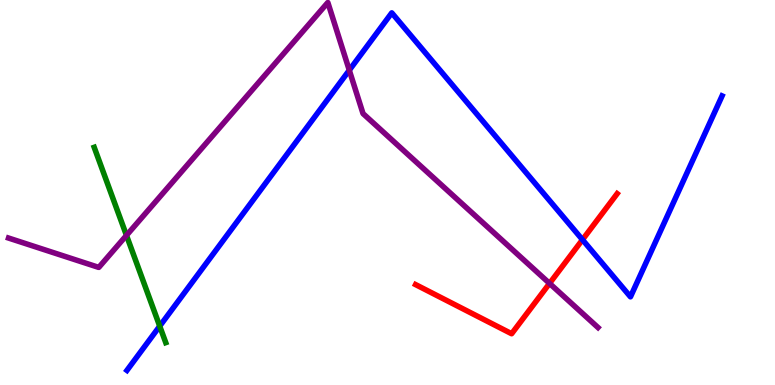[{'lines': ['blue', 'red'], 'intersections': [{'x': 7.52, 'y': 3.77}]}, {'lines': ['green', 'red'], 'intersections': []}, {'lines': ['purple', 'red'], 'intersections': [{'x': 7.09, 'y': 2.64}]}, {'lines': ['blue', 'green'], 'intersections': [{'x': 2.06, 'y': 1.53}]}, {'lines': ['blue', 'purple'], 'intersections': [{'x': 4.51, 'y': 8.18}]}, {'lines': ['green', 'purple'], 'intersections': [{'x': 1.63, 'y': 3.89}]}]